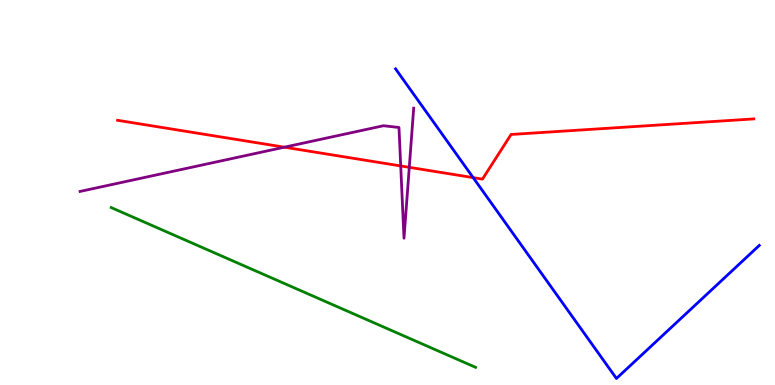[{'lines': ['blue', 'red'], 'intersections': [{'x': 6.11, 'y': 5.39}]}, {'lines': ['green', 'red'], 'intersections': []}, {'lines': ['purple', 'red'], 'intersections': [{'x': 3.67, 'y': 6.18}, {'x': 5.17, 'y': 5.69}, {'x': 5.28, 'y': 5.65}]}, {'lines': ['blue', 'green'], 'intersections': []}, {'lines': ['blue', 'purple'], 'intersections': []}, {'lines': ['green', 'purple'], 'intersections': []}]